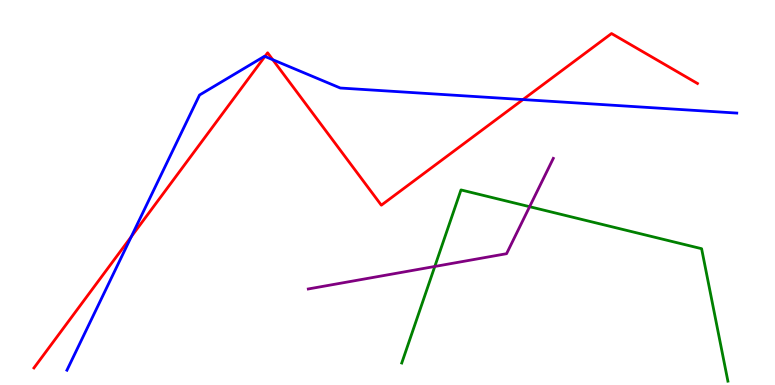[{'lines': ['blue', 'red'], 'intersections': [{'x': 1.69, 'y': 3.85}, {'x': 3.42, 'y': 8.53}, {'x': 3.52, 'y': 8.45}, {'x': 6.75, 'y': 7.41}]}, {'lines': ['green', 'red'], 'intersections': []}, {'lines': ['purple', 'red'], 'intersections': []}, {'lines': ['blue', 'green'], 'intersections': []}, {'lines': ['blue', 'purple'], 'intersections': []}, {'lines': ['green', 'purple'], 'intersections': [{'x': 5.61, 'y': 3.08}, {'x': 6.83, 'y': 4.63}]}]